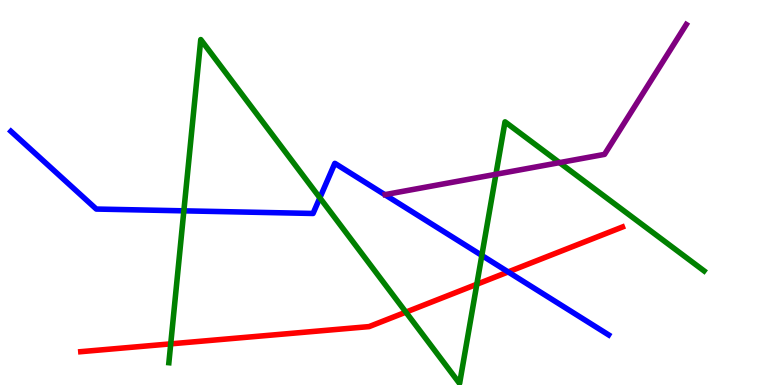[{'lines': ['blue', 'red'], 'intersections': [{'x': 6.56, 'y': 2.94}]}, {'lines': ['green', 'red'], 'intersections': [{'x': 2.2, 'y': 1.07}, {'x': 5.24, 'y': 1.89}, {'x': 6.15, 'y': 2.62}]}, {'lines': ['purple', 'red'], 'intersections': []}, {'lines': ['blue', 'green'], 'intersections': [{'x': 2.37, 'y': 4.52}, {'x': 4.13, 'y': 4.86}, {'x': 6.22, 'y': 3.37}]}, {'lines': ['blue', 'purple'], 'intersections': []}, {'lines': ['green', 'purple'], 'intersections': [{'x': 6.4, 'y': 5.47}, {'x': 7.22, 'y': 5.78}]}]